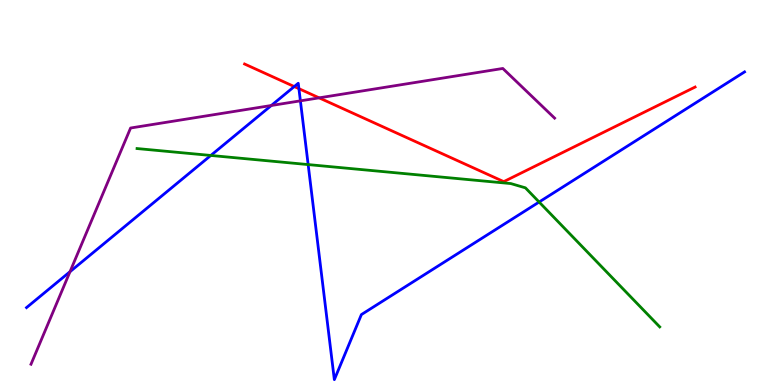[{'lines': ['blue', 'red'], 'intersections': [{'x': 3.8, 'y': 7.75}, {'x': 3.86, 'y': 7.7}]}, {'lines': ['green', 'red'], 'intersections': []}, {'lines': ['purple', 'red'], 'intersections': [{'x': 4.12, 'y': 7.46}]}, {'lines': ['blue', 'green'], 'intersections': [{'x': 2.72, 'y': 5.96}, {'x': 3.98, 'y': 5.73}, {'x': 6.96, 'y': 4.75}]}, {'lines': ['blue', 'purple'], 'intersections': [{'x': 0.903, 'y': 2.94}, {'x': 3.5, 'y': 7.26}, {'x': 3.88, 'y': 7.38}]}, {'lines': ['green', 'purple'], 'intersections': []}]